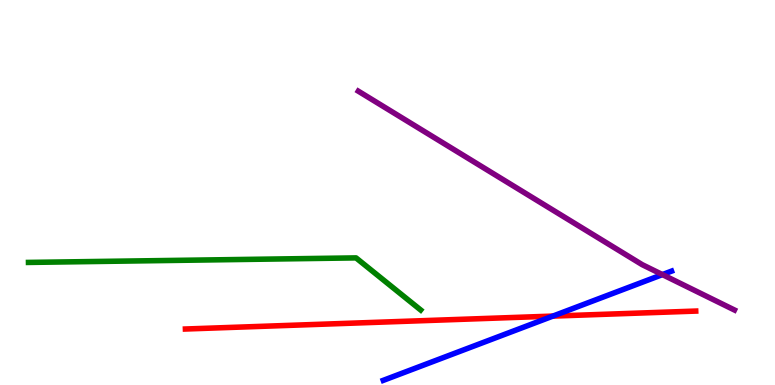[{'lines': ['blue', 'red'], 'intersections': [{'x': 7.13, 'y': 1.79}]}, {'lines': ['green', 'red'], 'intersections': []}, {'lines': ['purple', 'red'], 'intersections': []}, {'lines': ['blue', 'green'], 'intersections': []}, {'lines': ['blue', 'purple'], 'intersections': [{'x': 8.55, 'y': 2.87}]}, {'lines': ['green', 'purple'], 'intersections': []}]